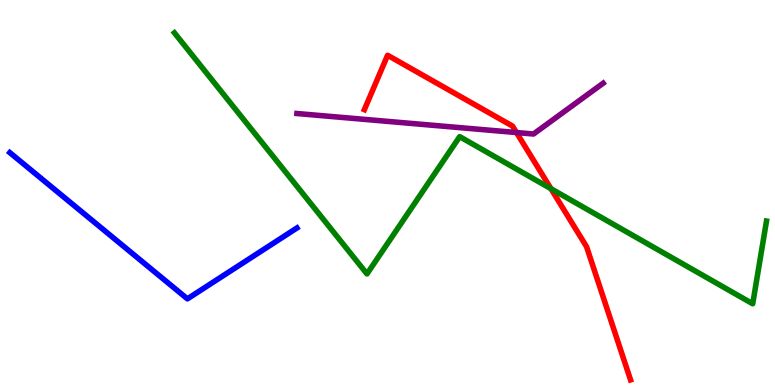[{'lines': ['blue', 'red'], 'intersections': []}, {'lines': ['green', 'red'], 'intersections': [{'x': 7.11, 'y': 5.1}]}, {'lines': ['purple', 'red'], 'intersections': [{'x': 6.66, 'y': 6.56}]}, {'lines': ['blue', 'green'], 'intersections': []}, {'lines': ['blue', 'purple'], 'intersections': []}, {'lines': ['green', 'purple'], 'intersections': []}]